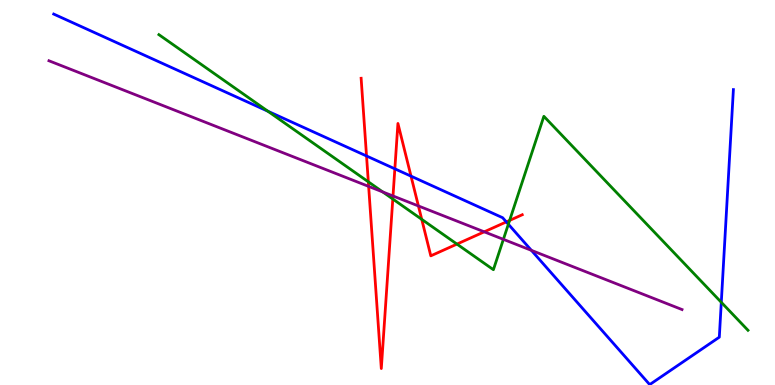[{'lines': ['blue', 'red'], 'intersections': [{'x': 4.73, 'y': 5.95}, {'x': 5.09, 'y': 5.61}, {'x': 5.3, 'y': 5.42}, {'x': 6.53, 'y': 4.24}]}, {'lines': ['green', 'red'], 'intersections': [{'x': 4.75, 'y': 5.28}, {'x': 5.07, 'y': 4.83}, {'x': 5.44, 'y': 4.3}, {'x': 5.9, 'y': 3.66}, {'x': 6.58, 'y': 4.27}]}, {'lines': ['purple', 'red'], 'intersections': [{'x': 4.76, 'y': 5.16}, {'x': 5.07, 'y': 4.91}, {'x': 5.4, 'y': 4.65}, {'x': 6.25, 'y': 3.98}]}, {'lines': ['blue', 'green'], 'intersections': [{'x': 3.46, 'y': 7.11}, {'x': 6.56, 'y': 4.18}, {'x': 9.31, 'y': 2.15}]}, {'lines': ['blue', 'purple'], 'intersections': [{'x': 6.86, 'y': 3.5}]}, {'lines': ['green', 'purple'], 'intersections': [{'x': 4.94, 'y': 5.01}, {'x': 6.5, 'y': 3.78}]}]